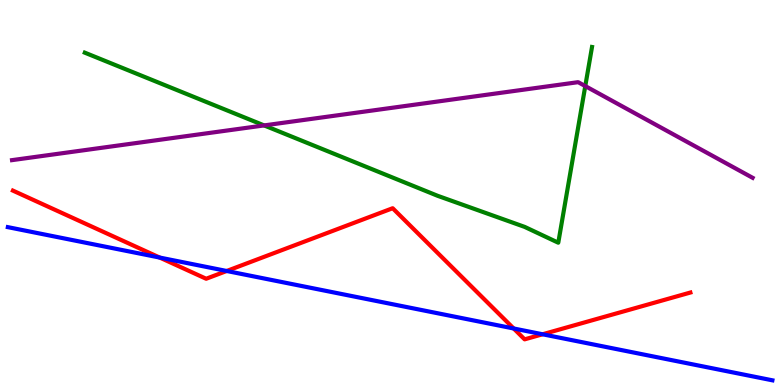[{'lines': ['blue', 'red'], 'intersections': [{'x': 2.06, 'y': 3.31}, {'x': 2.93, 'y': 2.96}, {'x': 6.63, 'y': 1.47}, {'x': 7.0, 'y': 1.32}]}, {'lines': ['green', 'red'], 'intersections': []}, {'lines': ['purple', 'red'], 'intersections': []}, {'lines': ['blue', 'green'], 'intersections': []}, {'lines': ['blue', 'purple'], 'intersections': []}, {'lines': ['green', 'purple'], 'intersections': [{'x': 3.41, 'y': 6.74}, {'x': 7.55, 'y': 7.76}]}]